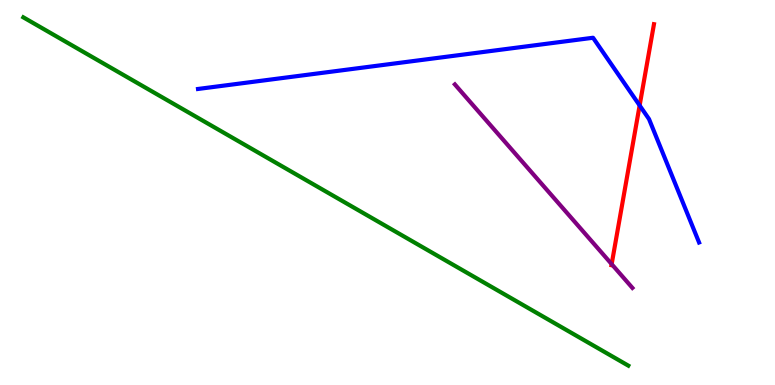[{'lines': ['blue', 'red'], 'intersections': [{'x': 8.25, 'y': 7.26}]}, {'lines': ['green', 'red'], 'intersections': []}, {'lines': ['purple', 'red'], 'intersections': [{'x': 7.89, 'y': 3.14}]}, {'lines': ['blue', 'green'], 'intersections': []}, {'lines': ['blue', 'purple'], 'intersections': []}, {'lines': ['green', 'purple'], 'intersections': []}]